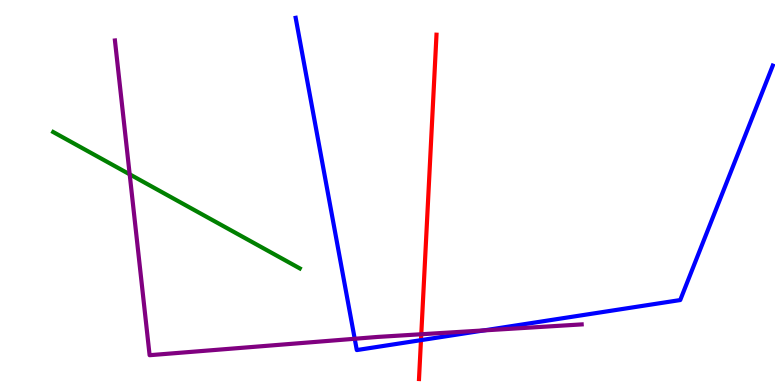[{'lines': ['blue', 'red'], 'intersections': [{'x': 5.43, 'y': 1.17}]}, {'lines': ['green', 'red'], 'intersections': []}, {'lines': ['purple', 'red'], 'intersections': [{'x': 5.44, 'y': 1.32}]}, {'lines': ['blue', 'green'], 'intersections': []}, {'lines': ['blue', 'purple'], 'intersections': [{'x': 4.58, 'y': 1.2}, {'x': 6.25, 'y': 1.42}]}, {'lines': ['green', 'purple'], 'intersections': [{'x': 1.67, 'y': 5.47}]}]